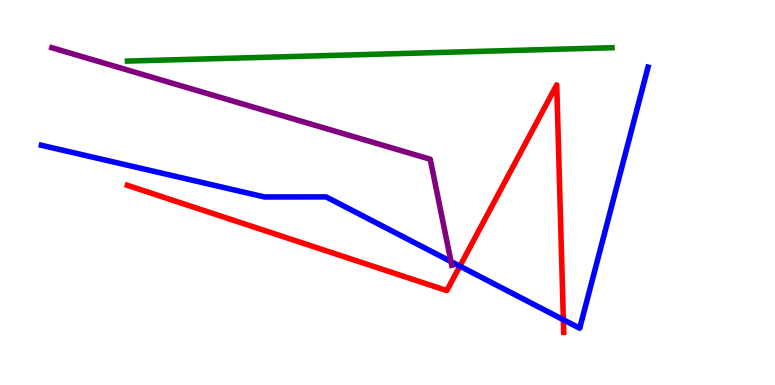[{'lines': ['blue', 'red'], 'intersections': [{'x': 5.93, 'y': 3.09}, {'x': 7.27, 'y': 1.7}]}, {'lines': ['green', 'red'], 'intersections': []}, {'lines': ['purple', 'red'], 'intersections': []}, {'lines': ['blue', 'green'], 'intersections': []}, {'lines': ['blue', 'purple'], 'intersections': [{'x': 5.82, 'y': 3.21}]}, {'lines': ['green', 'purple'], 'intersections': []}]